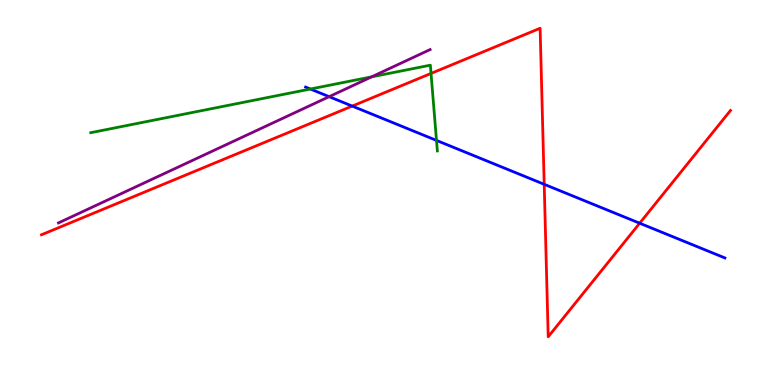[{'lines': ['blue', 'red'], 'intersections': [{'x': 4.54, 'y': 7.24}, {'x': 7.02, 'y': 5.21}, {'x': 8.25, 'y': 4.2}]}, {'lines': ['green', 'red'], 'intersections': [{'x': 5.56, 'y': 8.09}]}, {'lines': ['purple', 'red'], 'intersections': []}, {'lines': ['blue', 'green'], 'intersections': [{'x': 4.0, 'y': 7.69}, {'x': 5.63, 'y': 6.35}]}, {'lines': ['blue', 'purple'], 'intersections': [{'x': 4.25, 'y': 7.49}]}, {'lines': ['green', 'purple'], 'intersections': [{'x': 4.8, 'y': 8.0}]}]